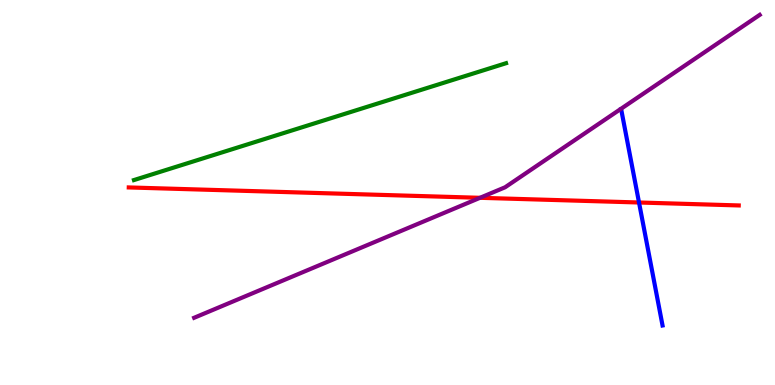[{'lines': ['blue', 'red'], 'intersections': [{'x': 8.25, 'y': 4.74}]}, {'lines': ['green', 'red'], 'intersections': []}, {'lines': ['purple', 'red'], 'intersections': [{'x': 6.19, 'y': 4.86}]}, {'lines': ['blue', 'green'], 'intersections': []}, {'lines': ['blue', 'purple'], 'intersections': []}, {'lines': ['green', 'purple'], 'intersections': []}]